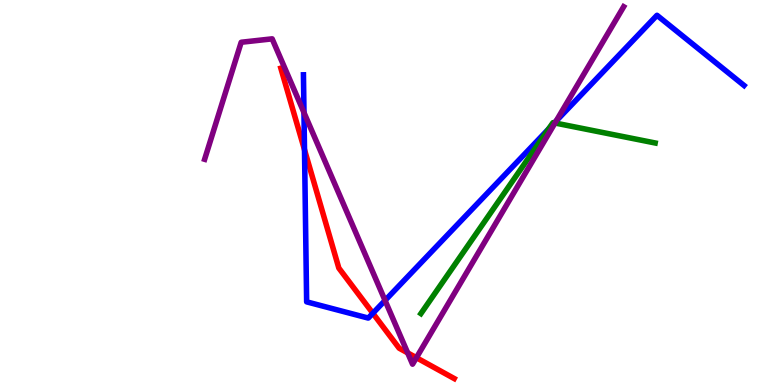[{'lines': ['blue', 'red'], 'intersections': [{'x': 3.93, 'y': 6.11}, {'x': 4.81, 'y': 1.86}]}, {'lines': ['green', 'red'], 'intersections': []}, {'lines': ['purple', 'red'], 'intersections': [{'x': 5.26, 'y': 0.834}, {'x': 5.37, 'y': 0.709}]}, {'lines': ['blue', 'green'], 'intersections': [{'x': 7.08, 'y': 6.65}, {'x': 7.15, 'y': 6.81}]}, {'lines': ['blue', 'purple'], 'intersections': [{'x': 3.92, 'y': 7.08}, {'x': 4.97, 'y': 2.2}, {'x': 7.18, 'y': 6.86}]}, {'lines': ['green', 'purple'], 'intersections': [{'x': 7.16, 'y': 6.81}]}]